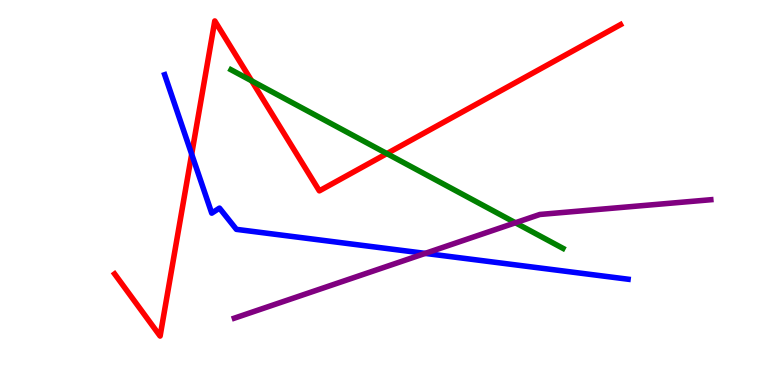[{'lines': ['blue', 'red'], 'intersections': [{'x': 2.47, 'y': 6.0}]}, {'lines': ['green', 'red'], 'intersections': [{'x': 3.25, 'y': 7.9}, {'x': 4.99, 'y': 6.01}]}, {'lines': ['purple', 'red'], 'intersections': []}, {'lines': ['blue', 'green'], 'intersections': []}, {'lines': ['blue', 'purple'], 'intersections': [{'x': 5.49, 'y': 3.42}]}, {'lines': ['green', 'purple'], 'intersections': [{'x': 6.65, 'y': 4.21}]}]